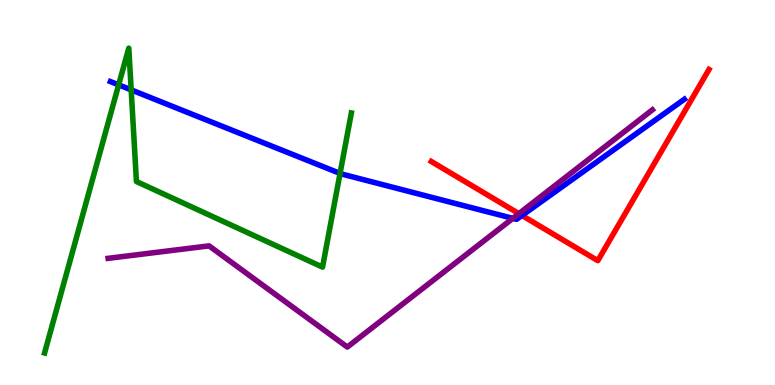[{'lines': ['blue', 'red'], 'intersections': [{'x': 6.73, 'y': 4.4}]}, {'lines': ['green', 'red'], 'intersections': []}, {'lines': ['purple', 'red'], 'intersections': [{'x': 6.7, 'y': 4.45}]}, {'lines': ['blue', 'green'], 'intersections': [{'x': 1.53, 'y': 7.8}, {'x': 1.69, 'y': 7.67}, {'x': 4.39, 'y': 5.5}]}, {'lines': ['blue', 'purple'], 'intersections': [{'x': 6.62, 'y': 4.33}]}, {'lines': ['green', 'purple'], 'intersections': []}]